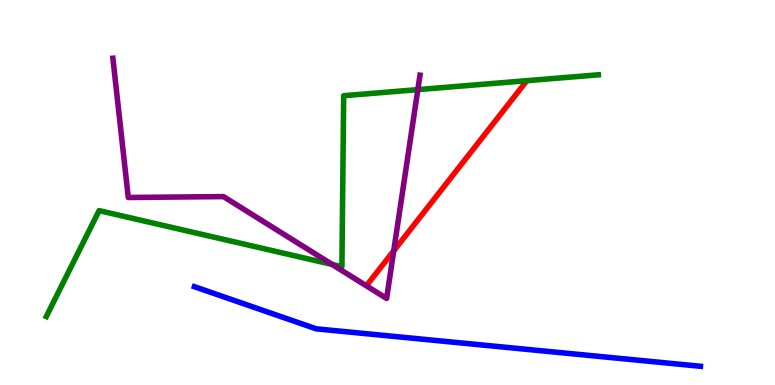[{'lines': ['blue', 'red'], 'intersections': []}, {'lines': ['green', 'red'], 'intersections': []}, {'lines': ['purple', 'red'], 'intersections': [{'x': 5.08, 'y': 3.49}]}, {'lines': ['blue', 'green'], 'intersections': []}, {'lines': ['blue', 'purple'], 'intersections': []}, {'lines': ['green', 'purple'], 'intersections': [{'x': 4.29, 'y': 3.13}, {'x': 5.39, 'y': 7.67}]}]